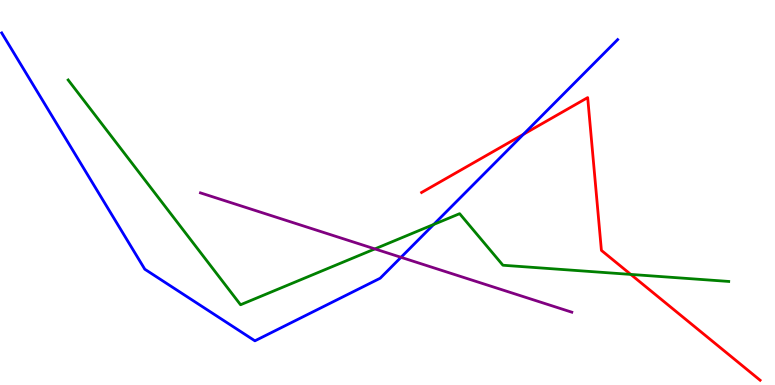[{'lines': ['blue', 'red'], 'intersections': [{'x': 6.75, 'y': 6.51}]}, {'lines': ['green', 'red'], 'intersections': [{'x': 8.14, 'y': 2.87}]}, {'lines': ['purple', 'red'], 'intersections': []}, {'lines': ['blue', 'green'], 'intersections': [{'x': 5.6, 'y': 4.17}]}, {'lines': ['blue', 'purple'], 'intersections': [{'x': 5.17, 'y': 3.32}]}, {'lines': ['green', 'purple'], 'intersections': [{'x': 4.84, 'y': 3.53}]}]